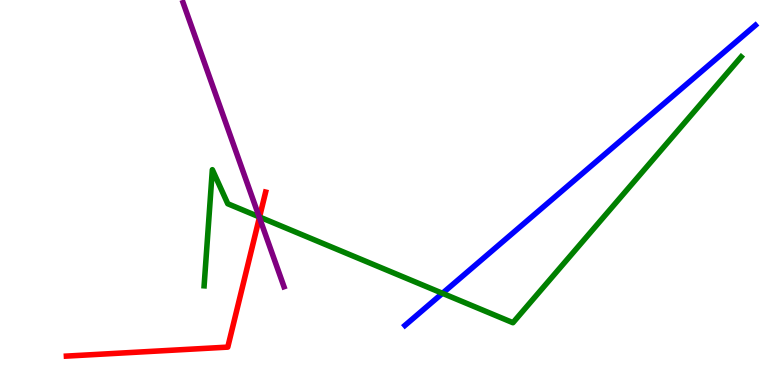[{'lines': ['blue', 'red'], 'intersections': []}, {'lines': ['green', 'red'], 'intersections': [{'x': 3.35, 'y': 4.36}]}, {'lines': ['purple', 'red'], 'intersections': [{'x': 3.35, 'y': 4.35}]}, {'lines': ['blue', 'green'], 'intersections': [{'x': 5.71, 'y': 2.38}]}, {'lines': ['blue', 'purple'], 'intersections': []}, {'lines': ['green', 'purple'], 'intersections': [{'x': 3.34, 'y': 4.37}]}]